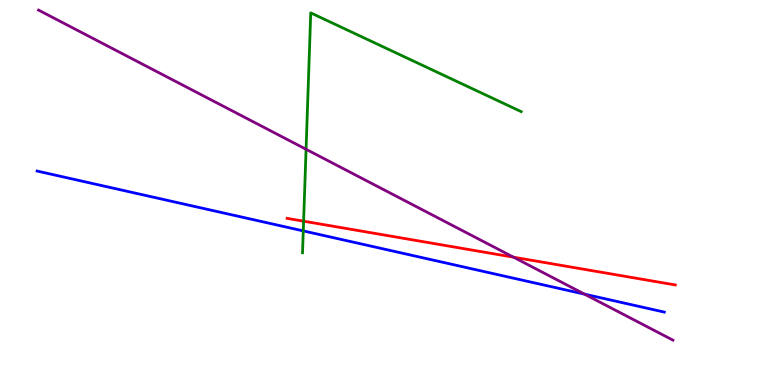[{'lines': ['blue', 'red'], 'intersections': []}, {'lines': ['green', 'red'], 'intersections': [{'x': 3.92, 'y': 4.26}]}, {'lines': ['purple', 'red'], 'intersections': [{'x': 6.63, 'y': 3.32}]}, {'lines': ['blue', 'green'], 'intersections': [{'x': 3.91, 'y': 4.0}]}, {'lines': ['blue', 'purple'], 'intersections': [{'x': 7.54, 'y': 2.36}]}, {'lines': ['green', 'purple'], 'intersections': [{'x': 3.95, 'y': 6.12}]}]